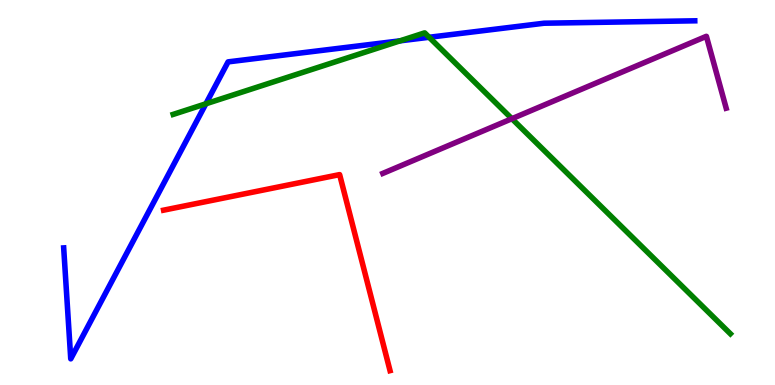[{'lines': ['blue', 'red'], 'intersections': []}, {'lines': ['green', 'red'], 'intersections': []}, {'lines': ['purple', 'red'], 'intersections': []}, {'lines': ['blue', 'green'], 'intersections': [{'x': 2.66, 'y': 7.3}, {'x': 5.16, 'y': 8.94}, {'x': 5.54, 'y': 9.03}]}, {'lines': ['blue', 'purple'], 'intersections': []}, {'lines': ['green', 'purple'], 'intersections': [{'x': 6.61, 'y': 6.92}]}]